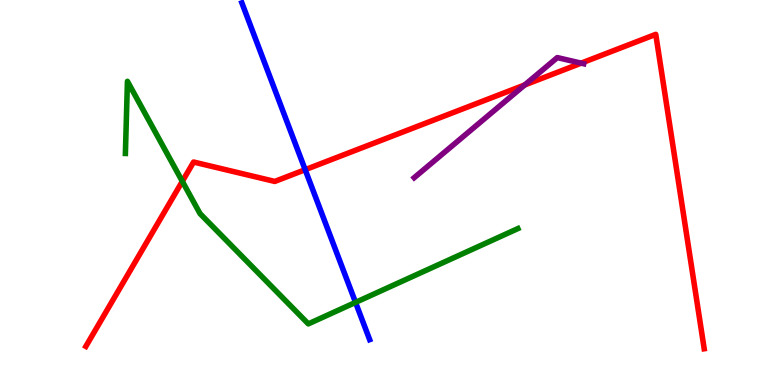[{'lines': ['blue', 'red'], 'intersections': [{'x': 3.94, 'y': 5.59}]}, {'lines': ['green', 'red'], 'intersections': [{'x': 2.35, 'y': 5.29}]}, {'lines': ['purple', 'red'], 'intersections': [{'x': 6.77, 'y': 7.79}, {'x': 7.5, 'y': 8.36}]}, {'lines': ['blue', 'green'], 'intersections': [{'x': 4.59, 'y': 2.15}]}, {'lines': ['blue', 'purple'], 'intersections': []}, {'lines': ['green', 'purple'], 'intersections': []}]